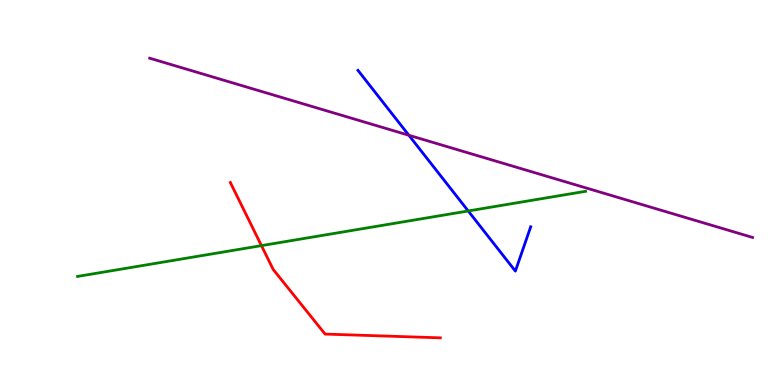[{'lines': ['blue', 'red'], 'intersections': []}, {'lines': ['green', 'red'], 'intersections': [{'x': 3.37, 'y': 3.62}]}, {'lines': ['purple', 'red'], 'intersections': []}, {'lines': ['blue', 'green'], 'intersections': [{'x': 6.04, 'y': 4.52}]}, {'lines': ['blue', 'purple'], 'intersections': [{'x': 5.28, 'y': 6.49}]}, {'lines': ['green', 'purple'], 'intersections': []}]